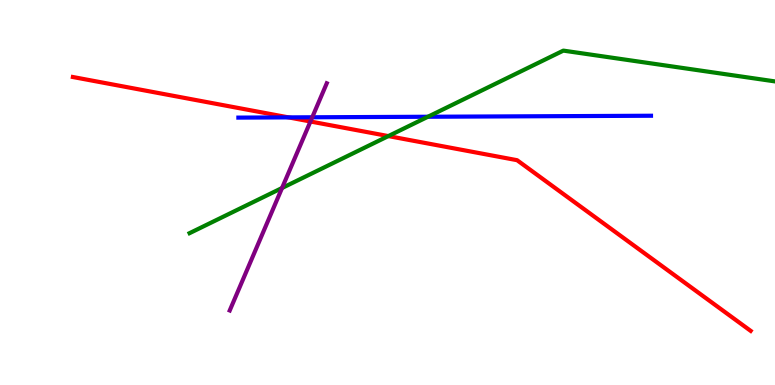[{'lines': ['blue', 'red'], 'intersections': [{'x': 3.72, 'y': 6.95}]}, {'lines': ['green', 'red'], 'intersections': [{'x': 5.01, 'y': 6.47}]}, {'lines': ['purple', 'red'], 'intersections': [{'x': 4.01, 'y': 6.84}]}, {'lines': ['blue', 'green'], 'intersections': [{'x': 5.52, 'y': 6.97}]}, {'lines': ['blue', 'purple'], 'intersections': [{'x': 4.03, 'y': 6.95}]}, {'lines': ['green', 'purple'], 'intersections': [{'x': 3.64, 'y': 5.12}]}]